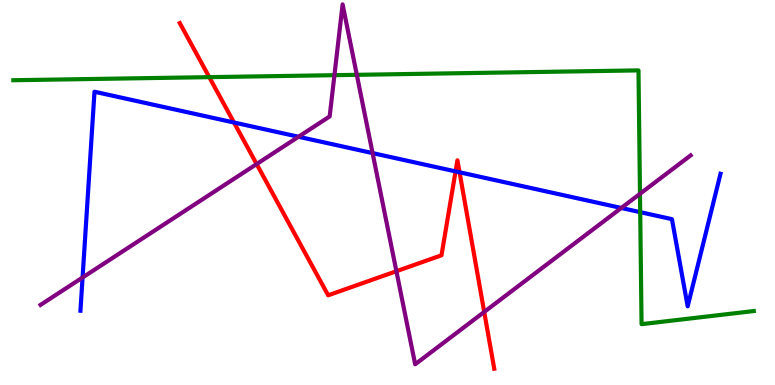[{'lines': ['blue', 'red'], 'intersections': [{'x': 3.02, 'y': 6.82}, {'x': 5.88, 'y': 5.55}, {'x': 5.93, 'y': 5.53}]}, {'lines': ['green', 'red'], 'intersections': [{'x': 2.7, 'y': 8.0}]}, {'lines': ['purple', 'red'], 'intersections': [{'x': 3.31, 'y': 5.74}, {'x': 5.11, 'y': 2.96}, {'x': 6.25, 'y': 1.9}]}, {'lines': ['blue', 'green'], 'intersections': [{'x': 8.26, 'y': 4.49}]}, {'lines': ['blue', 'purple'], 'intersections': [{'x': 1.07, 'y': 2.79}, {'x': 3.85, 'y': 6.45}, {'x': 4.81, 'y': 6.02}, {'x': 8.02, 'y': 4.6}]}, {'lines': ['green', 'purple'], 'intersections': [{'x': 4.32, 'y': 8.05}, {'x': 4.6, 'y': 8.06}, {'x': 8.26, 'y': 4.97}]}]